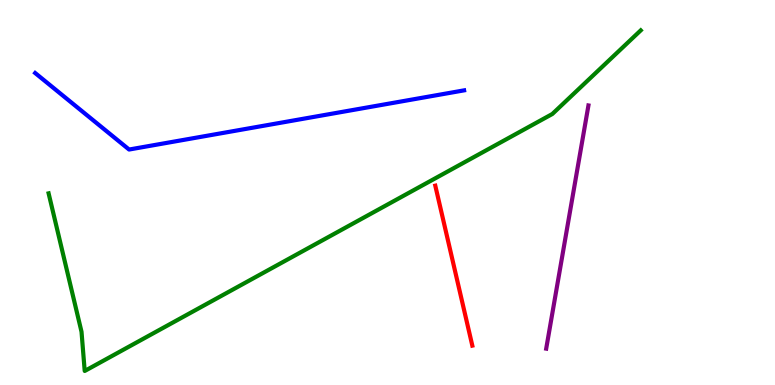[{'lines': ['blue', 'red'], 'intersections': []}, {'lines': ['green', 'red'], 'intersections': []}, {'lines': ['purple', 'red'], 'intersections': []}, {'lines': ['blue', 'green'], 'intersections': []}, {'lines': ['blue', 'purple'], 'intersections': []}, {'lines': ['green', 'purple'], 'intersections': []}]